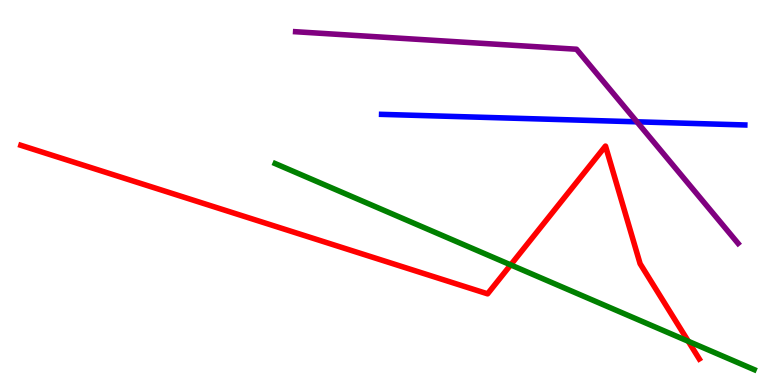[{'lines': ['blue', 'red'], 'intersections': []}, {'lines': ['green', 'red'], 'intersections': [{'x': 6.59, 'y': 3.12}, {'x': 8.88, 'y': 1.14}]}, {'lines': ['purple', 'red'], 'intersections': []}, {'lines': ['blue', 'green'], 'intersections': []}, {'lines': ['blue', 'purple'], 'intersections': [{'x': 8.22, 'y': 6.84}]}, {'lines': ['green', 'purple'], 'intersections': []}]